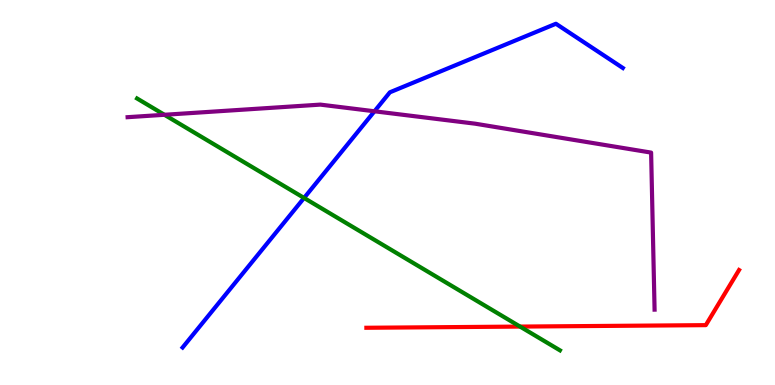[{'lines': ['blue', 'red'], 'intersections': []}, {'lines': ['green', 'red'], 'intersections': [{'x': 6.71, 'y': 1.52}]}, {'lines': ['purple', 'red'], 'intersections': []}, {'lines': ['blue', 'green'], 'intersections': [{'x': 3.92, 'y': 4.86}]}, {'lines': ['blue', 'purple'], 'intersections': [{'x': 4.83, 'y': 7.11}]}, {'lines': ['green', 'purple'], 'intersections': [{'x': 2.12, 'y': 7.02}]}]